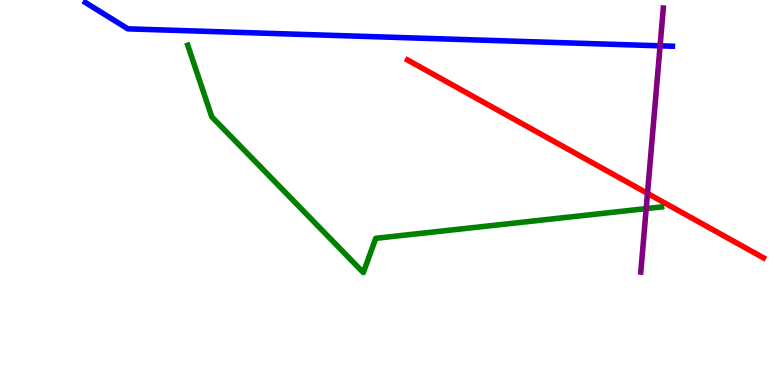[{'lines': ['blue', 'red'], 'intersections': []}, {'lines': ['green', 'red'], 'intersections': []}, {'lines': ['purple', 'red'], 'intersections': [{'x': 8.35, 'y': 4.98}]}, {'lines': ['blue', 'green'], 'intersections': []}, {'lines': ['blue', 'purple'], 'intersections': [{'x': 8.52, 'y': 8.81}]}, {'lines': ['green', 'purple'], 'intersections': [{'x': 8.34, 'y': 4.58}]}]